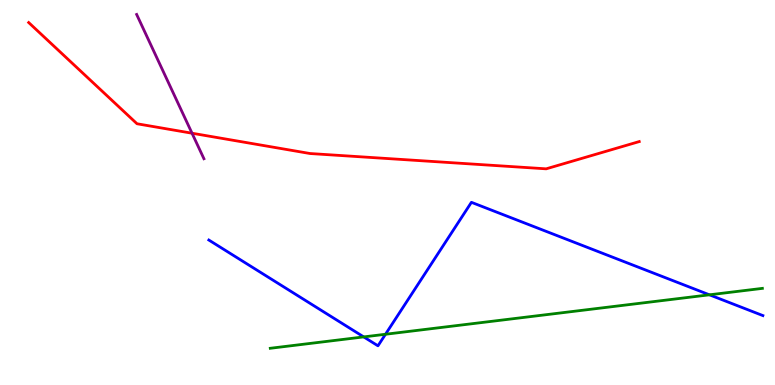[{'lines': ['blue', 'red'], 'intersections': []}, {'lines': ['green', 'red'], 'intersections': []}, {'lines': ['purple', 'red'], 'intersections': [{'x': 2.48, 'y': 6.54}]}, {'lines': ['blue', 'green'], 'intersections': [{'x': 4.69, 'y': 1.25}, {'x': 4.97, 'y': 1.32}, {'x': 9.15, 'y': 2.34}]}, {'lines': ['blue', 'purple'], 'intersections': []}, {'lines': ['green', 'purple'], 'intersections': []}]